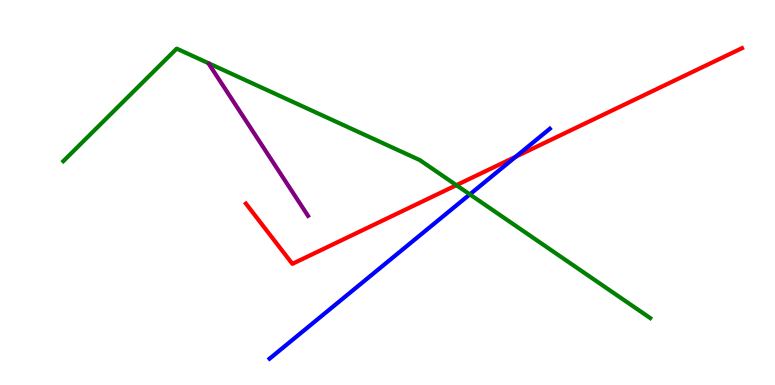[{'lines': ['blue', 'red'], 'intersections': [{'x': 6.65, 'y': 5.93}]}, {'lines': ['green', 'red'], 'intersections': [{'x': 5.89, 'y': 5.19}]}, {'lines': ['purple', 'red'], 'intersections': []}, {'lines': ['blue', 'green'], 'intersections': [{'x': 6.06, 'y': 4.95}]}, {'lines': ['blue', 'purple'], 'intersections': []}, {'lines': ['green', 'purple'], 'intersections': []}]